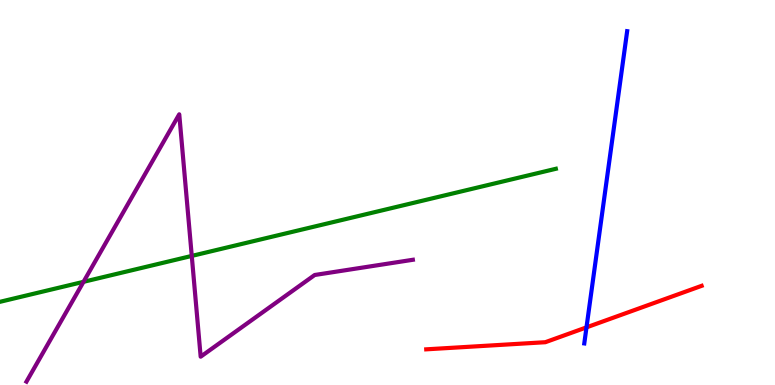[{'lines': ['blue', 'red'], 'intersections': [{'x': 7.57, 'y': 1.5}]}, {'lines': ['green', 'red'], 'intersections': []}, {'lines': ['purple', 'red'], 'intersections': []}, {'lines': ['blue', 'green'], 'intersections': []}, {'lines': ['blue', 'purple'], 'intersections': []}, {'lines': ['green', 'purple'], 'intersections': [{'x': 1.08, 'y': 2.68}, {'x': 2.47, 'y': 3.35}]}]